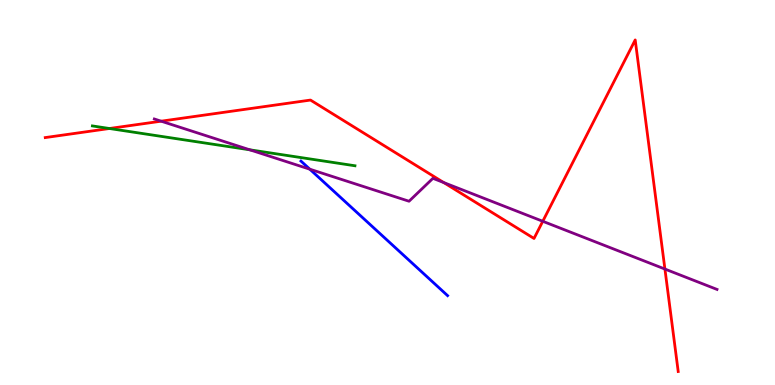[{'lines': ['blue', 'red'], 'intersections': []}, {'lines': ['green', 'red'], 'intersections': [{'x': 1.41, 'y': 6.66}]}, {'lines': ['purple', 'red'], 'intersections': [{'x': 2.08, 'y': 6.85}, {'x': 5.73, 'y': 5.26}, {'x': 7.0, 'y': 4.25}, {'x': 8.58, 'y': 3.01}]}, {'lines': ['blue', 'green'], 'intersections': []}, {'lines': ['blue', 'purple'], 'intersections': [{'x': 4.0, 'y': 5.61}]}, {'lines': ['green', 'purple'], 'intersections': [{'x': 3.22, 'y': 6.11}]}]